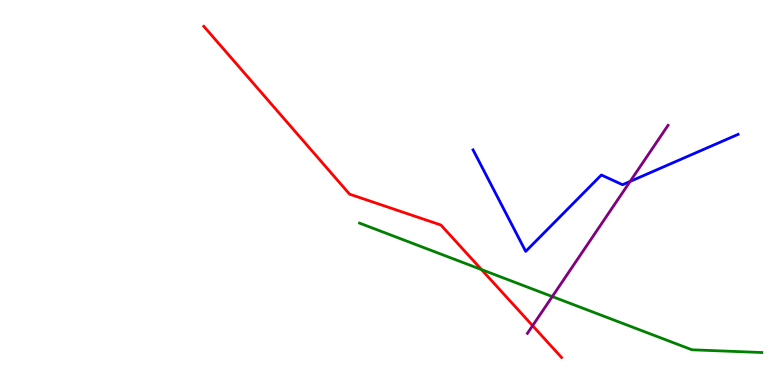[{'lines': ['blue', 'red'], 'intersections': []}, {'lines': ['green', 'red'], 'intersections': [{'x': 6.21, 'y': 3.0}]}, {'lines': ['purple', 'red'], 'intersections': [{'x': 6.87, 'y': 1.54}]}, {'lines': ['blue', 'green'], 'intersections': []}, {'lines': ['blue', 'purple'], 'intersections': [{'x': 8.13, 'y': 5.29}]}, {'lines': ['green', 'purple'], 'intersections': [{'x': 7.13, 'y': 2.3}]}]